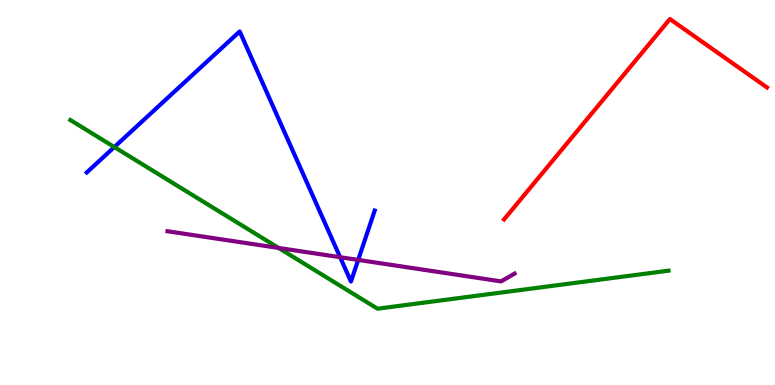[{'lines': ['blue', 'red'], 'intersections': []}, {'lines': ['green', 'red'], 'intersections': []}, {'lines': ['purple', 'red'], 'intersections': []}, {'lines': ['blue', 'green'], 'intersections': [{'x': 1.48, 'y': 6.18}]}, {'lines': ['blue', 'purple'], 'intersections': [{'x': 4.39, 'y': 3.32}, {'x': 4.62, 'y': 3.25}]}, {'lines': ['green', 'purple'], 'intersections': [{'x': 3.59, 'y': 3.56}]}]